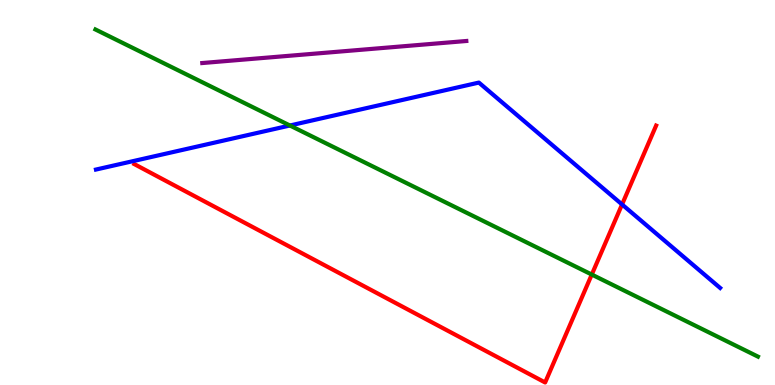[{'lines': ['blue', 'red'], 'intersections': [{'x': 8.03, 'y': 4.69}]}, {'lines': ['green', 'red'], 'intersections': [{'x': 7.64, 'y': 2.87}]}, {'lines': ['purple', 'red'], 'intersections': []}, {'lines': ['blue', 'green'], 'intersections': [{'x': 3.74, 'y': 6.74}]}, {'lines': ['blue', 'purple'], 'intersections': []}, {'lines': ['green', 'purple'], 'intersections': []}]